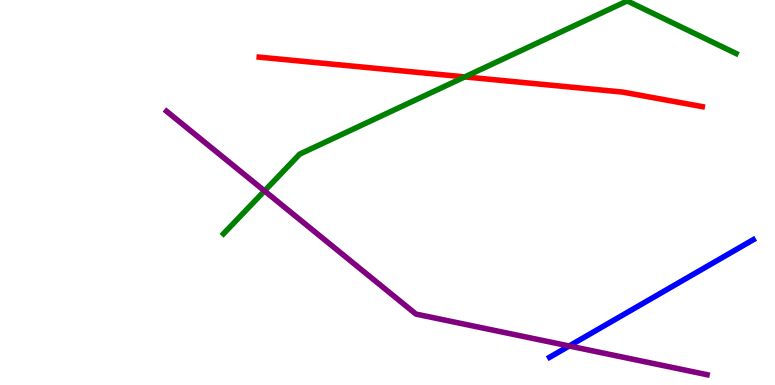[{'lines': ['blue', 'red'], 'intersections': []}, {'lines': ['green', 'red'], 'intersections': [{'x': 6.0, 'y': 8.0}]}, {'lines': ['purple', 'red'], 'intersections': []}, {'lines': ['blue', 'green'], 'intersections': []}, {'lines': ['blue', 'purple'], 'intersections': [{'x': 7.34, 'y': 1.01}]}, {'lines': ['green', 'purple'], 'intersections': [{'x': 3.41, 'y': 5.04}]}]